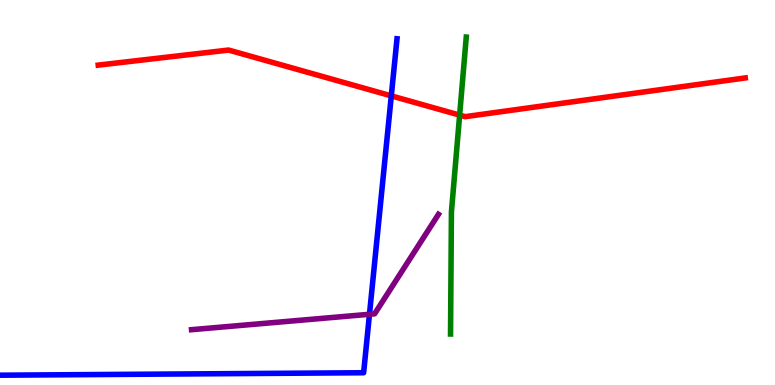[{'lines': ['blue', 'red'], 'intersections': [{'x': 5.05, 'y': 7.51}]}, {'lines': ['green', 'red'], 'intersections': [{'x': 5.93, 'y': 7.01}]}, {'lines': ['purple', 'red'], 'intersections': []}, {'lines': ['blue', 'green'], 'intersections': []}, {'lines': ['blue', 'purple'], 'intersections': [{'x': 4.77, 'y': 1.84}]}, {'lines': ['green', 'purple'], 'intersections': []}]